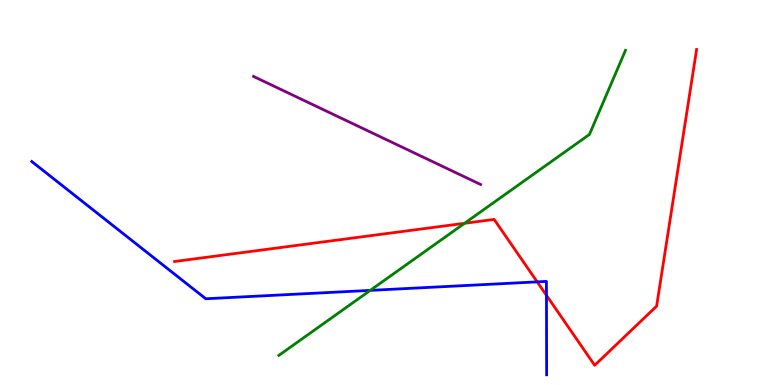[{'lines': ['blue', 'red'], 'intersections': [{'x': 6.93, 'y': 2.68}, {'x': 7.05, 'y': 2.33}]}, {'lines': ['green', 'red'], 'intersections': [{'x': 5.99, 'y': 4.2}]}, {'lines': ['purple', 'red'], 'intersections': []}, {'lines': ['blue', 'green'], 'intersections': [{'x': 4.78, 'y': 2.46}]}, {'lines': ['blue', 'purple'], 'intersections': []}, {'lines': ['green', 'purple'], 'intersections': []}]